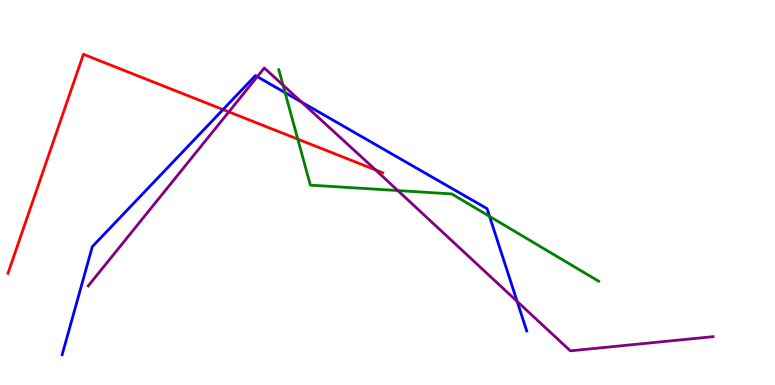[{'lines': ['blue', 'red'], 'intersections': [{'x': 2.88, 'y': 7.15}]}, {'lines': ['green', 'red'], 'intersections': [{'x': 3.84, 'y': 6.39}]}, {'lines': ['purple', 'red'], 'intersections': [{'x': 2.95, 'y': 7.09}, {'x': 4.85, 'y': 5.59}]}, {'lines': ['blue', 'green'], 'intersections': [{'x': 3.68, 'y': 7.59}, {'x': 6.32, 'y': 4.38}]}, {'lines': ['blue', 'purple'], 'intersections': [{'x': 3.32, 'y': 8.01}, {'x': 3.89, 'y': 7.35}, {'x': 6.67, 'y': 2.17}]}, {'lines': ['green', 'purple'], 'intersections': [{'x': 3.65, 'y': 7.79}, {'x': 5.13, 'y': 5.05}]}]